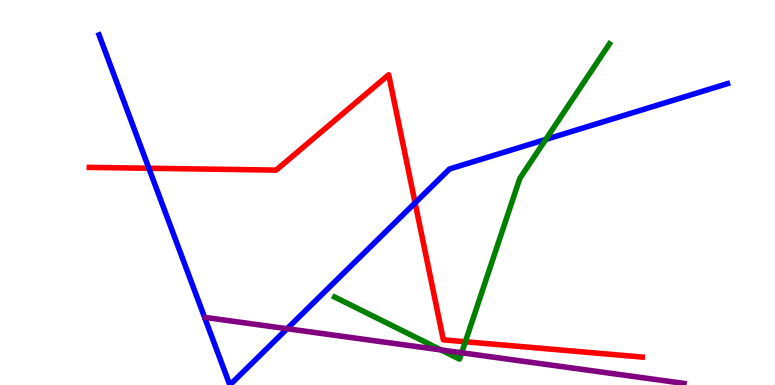[{'lines': ['blue', 'red'], 'intersections': [{'x': 1.92, 'y': 5.63}, {'x': 5.36, 'y': 4.73}]}, {'lines': ['green', 'red'], 'intersections': [{'x': 6.0, 'y': 1.12}]}, {'lines': ['purple', 'red'], 'intersections': []}, {'lines': ['blue', 'green'], 'intersections': [{'x': 7.04, 'y': 6.38}]}, {'lines': ['blue', 'purple'], 'intersections': [{'x': 3.7, 'y': 1.46}]}, {'lines': ['green', 'purple'], 'intersections': [{'x': 5.69, 'y': 0.911}, {'x': 5.96, 'y': 0.837}]}]